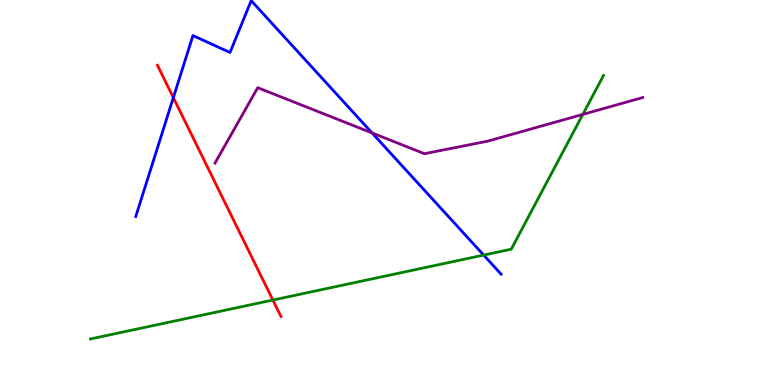[{'lines': ['blue', 'red'], 'intersections': [{'x': 2.24, 'y': 7.46}]}, {'lines': ['green', 'red'], 'intersections': [{'x': 3.52, 'y': 2.21}]}, {'lines': ['purple', 'red'], 'intersections': []}, {'lines': ['blue', 'green'], 'intersections': [{'x': 6.24, 'y': 3.37}]}, {'lines': ['blue', 'purple'], 'intersections': [{'x': 4.8, 'y': 6.55}]}, {'lines': ['green', 'purple'], 'intersections': [{'x': 7.52, 'y': 7.03}]}]